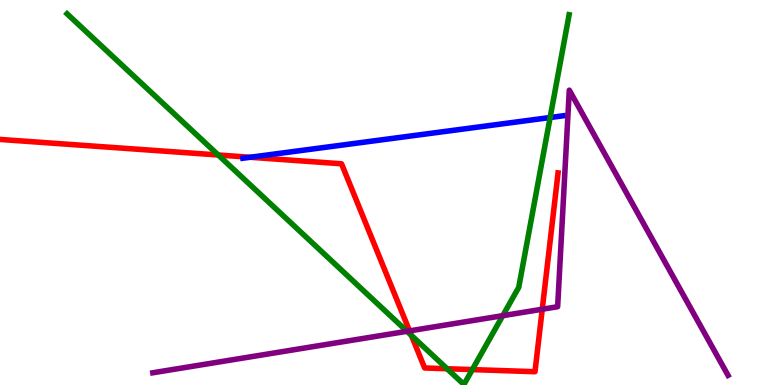[{'lines': ['blue', 'red'], 'intersections': [{'x': 3.23, 'y': 5.92}]}, {'lines': ['green', 'red'], 'intersections': [{'x': 2.82, 'y': 5.97}, {'x': 5.31, 'y': 1.29}, {'x': 5.77, 'y': 0.422}, {'x': 6.09, 'y': 0.4}]}, {'lines': ['purple', 'red'], 'intersections': [{'x': 5.28, 'y': 1.41}, {'x': 7.0, 'y': 1.97}]}, {'lines': ['blue', 'green'], 'intersections': [{'x': 7.1, 'y': 6.95}]}, {'lines': ['blue', 'purple'], 'intersections': []}, {'lines': ['green', 'purple'], 'intersections': [{'x': 5.25, 'y': 1.39}, {'x': 6.49, 'y': 1.8}]}]